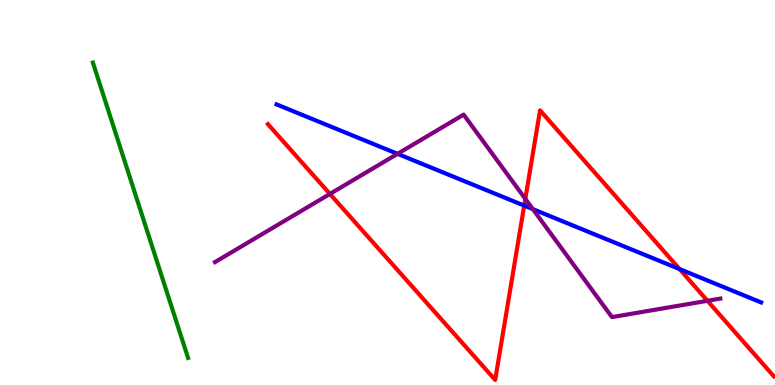[{'lines': ['blue', 'red'], 'intersections': [{'x': 6.76, 'y': 4.66}, {'x': 8.77, 'y': 3.01}]}, {'lines': ['green', 'red'], 'intersections': []}, {'lines': ['purple', 'red'], 'intersections': [{'x': 4.26, 'y': 4.96}, {'x': 6.78, 'y': 4.84}, {'x': 9.13, 'y': 2.19}]}, {'lines': ['blue', 'green'], 'intersections': []}, {'lines': ['blue', 'purple'], 'intersections': [{'x': 5.13, 'y': 6.0}, {'x': 6.88, 'y': 4.57}]}, {'lines': ['green', 'purple'], 'intersections': []}]